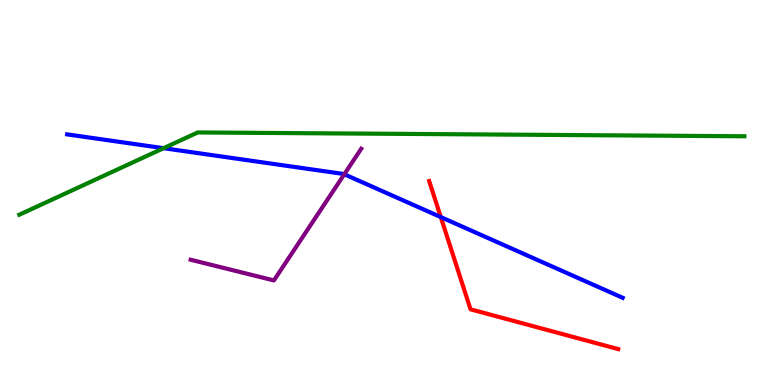[{'lines': ['blue', 'red'], 'intersections': [{'x': 5.69, 'y': 4.36}]}, {'lines': ['green', 'red'], 'intersections': []}, {'lines': ['purple', 'red'], 'intersections': []}, {'lines': ['blue', 'green'], 'intersections': [{'x': 2.11, 'y': 6.15}]}, {'lines': ['blue', 'purple'], 'intersections': [{'x': 4.44, 'y': 5.47}]}, {'lines': ['green', 'purple'], 'intersections': []}]